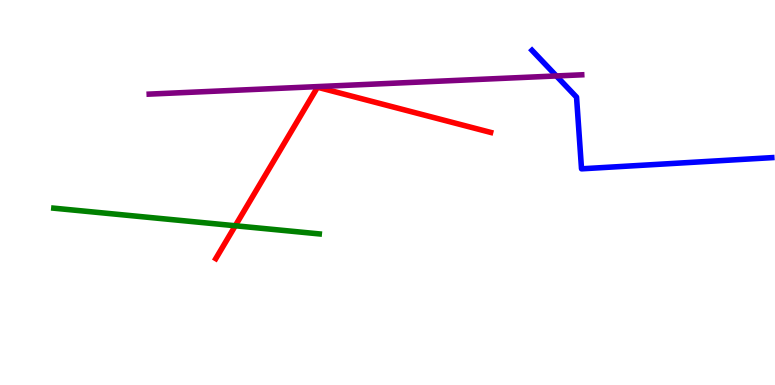[{'lines': ['blue', 'red'], 'intersections': []}, {'lines': ['green', 'red'], 'intersections': [{'x': 3.04, 'y': 4.14}]}, {'lines': ['purple', 'red'], 'intersections': []}, {'lines': ['blue', 'green'], 'intersections': []}, {'lines': ['blue', 'purple'], 'intersections': [{'x': 7.18, 'y': 8.03}]}, {'lines': ['green', 'purple'], 'intersections': []}]